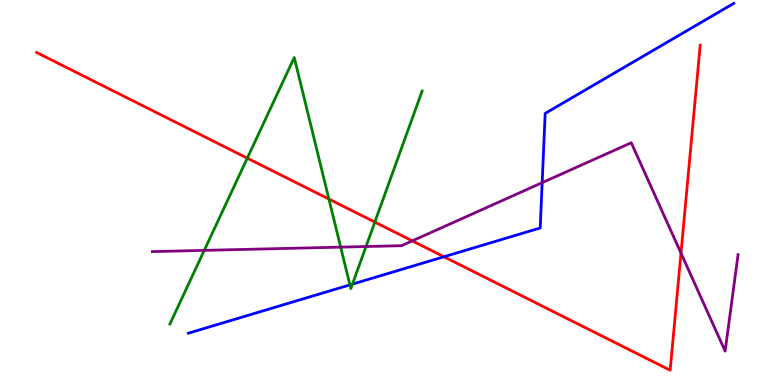[{'lines': ['blue', 'red'], 'intersections': [{'x': 5.73, 'y': 3.33}]}, {'lines': ['green', 'red'], 'intersections': [{'x': 3.19, 'y': 5.89}, {'x': 4.24, 'y': 4.83}, {'x': 4.84, 'y': 4.23}]}, {'lines': ['purple', 'red'], 'intersections': [{'x': 5.32, 'y': 3.74}, {'x': 8.79, 'y': 3.43}]}, {'lines': ['blue', 'green'], 'intersections': [{'x': 4.52, 'y': 2.6}, {'x': 4.55, 'y': 2.62}]}, {'lines': ['blue', 'purple'], 'intersections': [{'x': 7.0, 'y': 5.26}]}, {'lines': ['green', 'purple'], 'intersections': [{'x': 2.64, 'y': 3.5}, {'x': 4.4, 'y': 3.58}, {'x': 4.72, 'y': 3.6}]}]